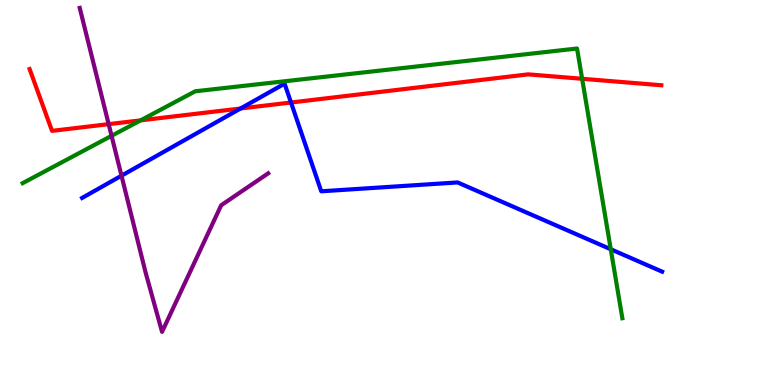[{'lines': ['blue', 'red'], 'intersections': [{'x': 3.1, 'y': 7.18}, {'x': 3.75, 'y': 7.34}]}, {'lines': ['green', 'red'], 'intersections': [{'x': 1.81, 'y': 6.87}, {'x': 7.51, 'y': 7.95}]}, {'lines': ['purple', 'red'], 'intersections': [{'x': 1.4, 'y': 6.78}]}, {'lines': ['blue', 'green'], 'intersections': [{'x': 7.88, 'y': 3.53}]}, {'lines': ['blue', 'purple'], 'intersections': [{'x': 1.57, 'y': 5.44}]}, {'lines': ['green', 'purple'], 'intersections': [{'x': 1.44, 'y': 6.47}]}]